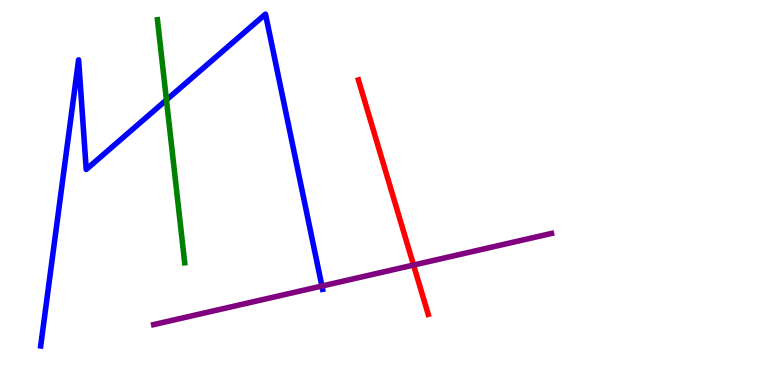[{'lines': ['blue', 'red'], 'intersections': []}, {'lines': ['green', 'red'], 'intersections': []}, {'lines': ['purple', 'red'], 'intersections': [{'x': 5.34, 'y': 3.12}]}, {'lines': ['blue', 'green'], 'intersections': [{'x': 2.15, 'y': 7.4}]}, {'lines': ['blue', 'purple'], 'intersections': [{'x': 4.15, 'y': 2.57}]}, {'lines': ['green', 'purple'], 'intersections': []}]